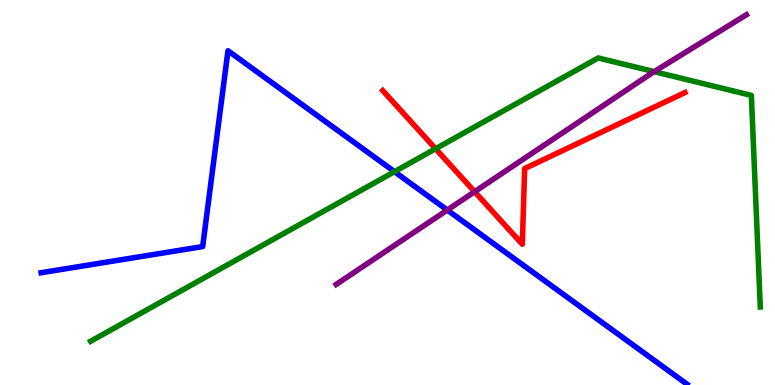[{'lines': ['blue', 'red'], 'intersections': []}, {'lines': ['green', 'red'], 'intersections': [{'x': 5.62, 'y': 6.14}]}, {'lines': ['purple', 'red'], 'intersections': [{'x': 6.12, 'y': 5.02}]}, {'lines': ['blue', 'green'], 'intersections': [{'x': 5.09, 'y': 5.54}]}, {'lines': ['blue', 'purple'], 'intersections': [{'x': 5.77, 'y': 4.54}]}, {'lines': ['green', 'purple'], 'intersections': [{'x': 8.44, 'y': 8.14}]}]